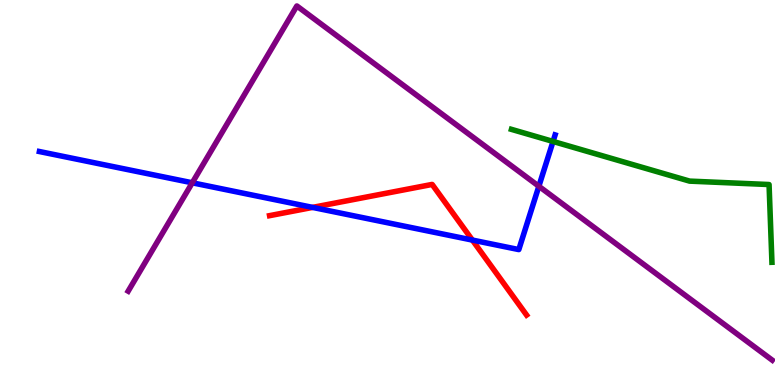[{'lines': ['blue', 'red'], 'intersections': [{'x': 4.03, 'y': 4.61}, {'x': 6.1, 'y': 3.76}]}, {'lines': ['green', 'red'], 'intersections': []}, {'lines': ['purple', 'red'], 'intersections': []}, {'lines': ['blue', 'green'], 'intersections': [{'x': 7.14, 'y': 6.33}]}, {'lines': ['blue', 'purple'], 'intersections': [{'x': 2.48, 'y': 5.25}, {'x': 6.95, 'y': 5.16}]}, {'lines': ['green', 'purple'], 'intersections': []}]